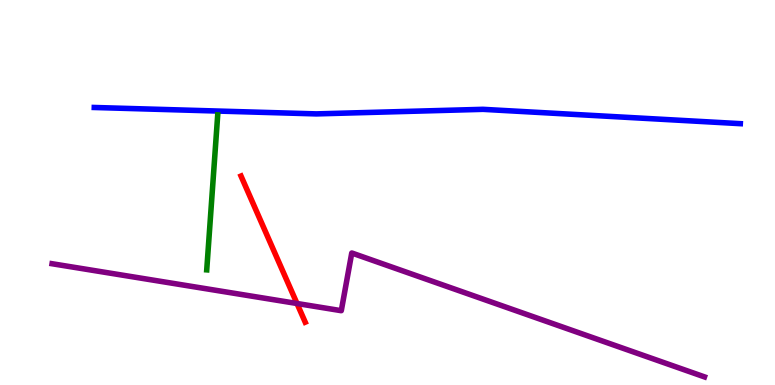[{'lines': ['blue', 'red'], 'intersections': []}, {'lines': ['green', 'red'], 'intersections': []}, {'lines': ['purple', 'red'], 'intersections': [{'x': 3.83, 'y': 2.12}]}, {'lines': ['blue', 'green'], 'intersections': []}, {'lines': ['blue', 'purple'], 'intersections': []}, {'lines': ['green', 'purple'], 'intersections': []}]